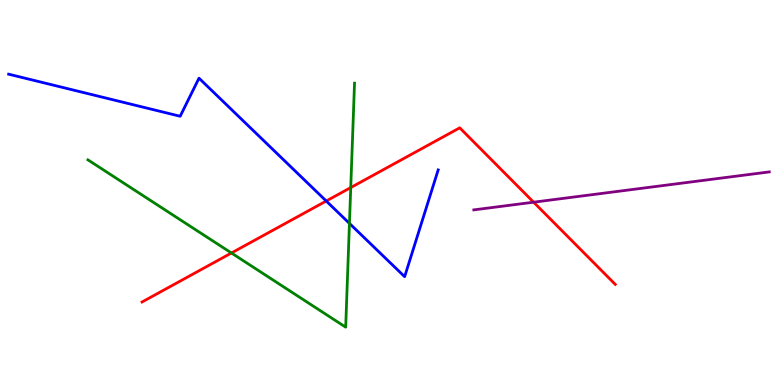[{'lines': ['blue', 'red'], 'intersections': [{'x': 4.21, 'y': 4.78}]}, {'lines': ['green', 'red'], 'intersections': [{'x': 2.99, 'y': 3.43}, {'x': 4.53, 'y': 5.13}]}, {'lines': ['purple', 'red'], 'intersections': [{'x': 6.89, 'y': 4.75}]}, {'lines': ['blue', 'green'], 'intersections': [{'x': 4.51, 'y': 4.2}]}, {'lines': ['blue', 'purple'], 'intersections': []}, {'lines': ['green', 'purple'], 'intersections': []}]